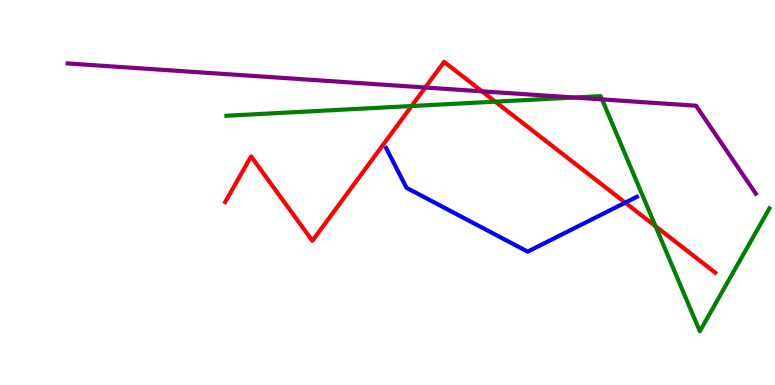[{'lines': ['blue', 'red'], 'intersections': [{'x': 8.07, 'y': 4.74}]}, {'lines': ['green', 'red'], 'intersections': [{'x': 5.31, 'y': 7.25}, {'x': 6.39, 'y': 7.36}, {'x': 8.46, 'y': 4.12}]}, {'lines': ['purple', 'red'], 'intersections': [{'x': 5.49, 'y': 7.73}, {'x': 6.22, 'y': 7.63}]}, {'lines': ['blue', 'green'], 'intersections': []}, {'lines': ['blue', 'purple'], 'intersections': []}, {'lines': ['green', 'purple'], 'intersections': [{'x': 7.41, 'y': 7.47}, {'x': 7.77, 'y': 7.42}]}]